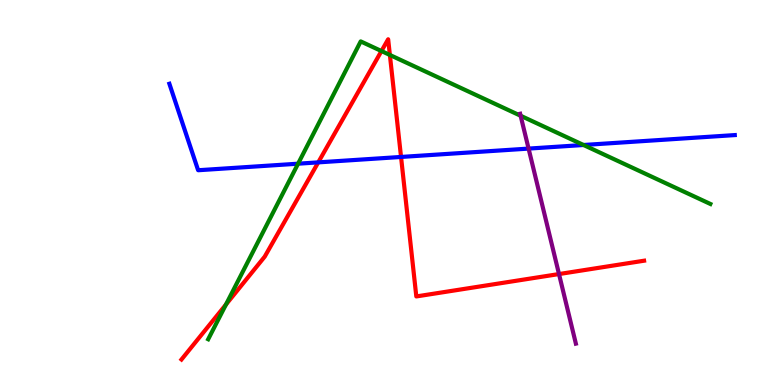[{'lines': ['blue', 'red'], 'intersections': [{'x': 4.11, 'y': 5.78}, {'x': 5.17, 'y': 5.92}]}, {'lines': ['green', 'red'], 'intersections': [{'x': 2.92, 'y': 2.09}, {'x': 4.92, 'y': 8.67}, {'x': 5.03, 'y': 8.57}]}, {'lines': ['purple', 'red'], 'intersections': [{'x': 7.21, 'y': 2.88}]}, {'lines': ['blue', 'green'], 'intersections': [{'x': 3.85, 'y': 5.75}, {'x': 7.53, 'y': 6.23}]}, {'lines': ['blue', 'purple'], 'intersections': [{'x': 6.82, 'y': 6.14}]}, {'lines': ['green', 'purple'], 'intersections': [{'x': 6.72, 'y': 6.99}]}]